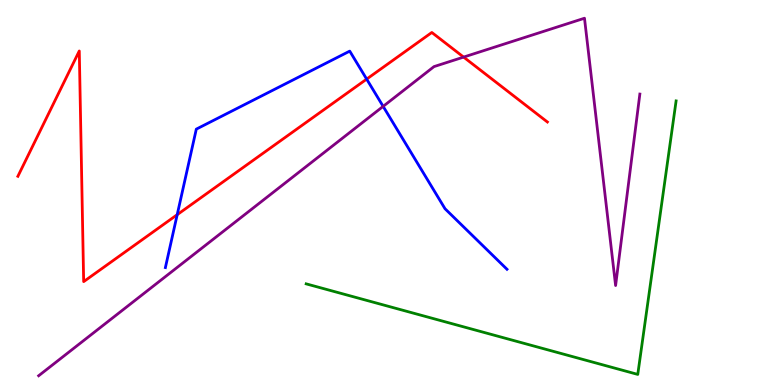[{'lines': ['blue', 'red'], 'intersections': [{'x': 2.29, 'y': 4.42}, {'x': 4.73, 'y': 7.95}]}, {'lines': ['green', 'red'], 'intersections': []}, {'lines': ['purple', 'red'], 'intersections': [{'x': 5.98, 'y': 8.52}]}, {'lines': ['blue', 'green'], 'intersections': []}, {'lines': ['blue', 'purple'], 'intersections': [{'x': 4.94, 'y': 7.24}]}, {'lines': ['green', 'purple'], 'intersections': []}]